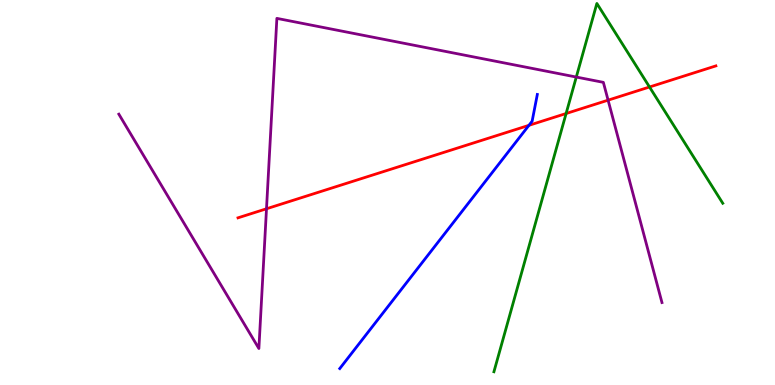[{'lines': ['blue', 'red'], 'intersections': [{'x': 6.82, 'y': 6.74}]}, {'lines': ['green', 'red'], 'intersections': [{'x': 7.3, 'y': 7.05}, {'x': 8.38, 'y': 7.74}]}, {'lines': ['purple', 'red'], 'intersections': [{'x': 3.44, 'y': 4.58}, {'x': 7.85, 'y': 7.4}]}, {'lines': ['blue', 'green'], 'intersections': []}, {'lines': ['blue', 'purple'], 'intersections': []}, {'lines': ['green', 'purple'], 'intersections': [{'x': 7.44, 'y': 8.0}]}]